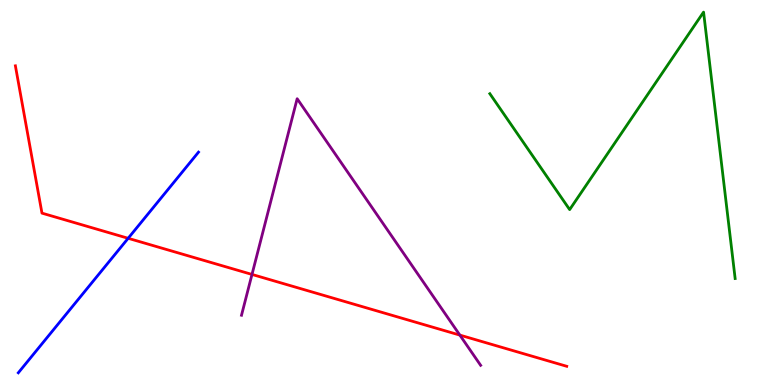[{'lines': ['blue', 'red'], 'intersections': [{'x': 1.65, 'y': 3.81}]}, {'lines': ['green', 'red'], 'intersections': []}, {'lines': ['purple', 'red'], 'intersections': [{'x': 3.25, 'y': 2.87}, {'x': 5.93, 'y': 1.3}]}, {'lines': ['blue', 'green'], 'intersections': []}, {'lines': ['blue', 'purple'], 'intersections': []}, {'lines': ['green', 'purple'], 'intersections': []}]